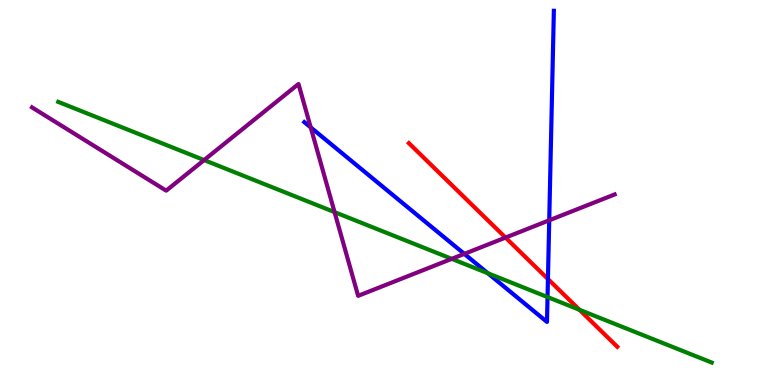[{'lines': ['blue', 'red'], 'intersections': [{'x': 7.07, 'y': 2.75}]}, {'lines': ['green', 'red'], 'intersections': [{'x': 7.48, 'y': 1.95}]}, {'lines': ['purple', 'red'], 'intersections': [{'x': 6.52, 'y': 3.83}]}, {'lines': ['blue', 'green'], 'intersections': [{'x': 6.3, 'y': 2.9}, {'x': 7.07, 'y': 2.28}]}, {'lines': ['blue', 'purple'], 'intersections': [{'x': 4.01, 'y': 6.69}, {'x': 5.99, 'y': 3.41}, {'x': 7.09, 'y': 4.28}]}, {'lines': ['green', 'purple'], 'intersections': [{'x': 2.63, 'y': 5.84}, {'x': 4.32, 'y': 4.49}, {'x': 5.83, 'y': 3.28}]}]